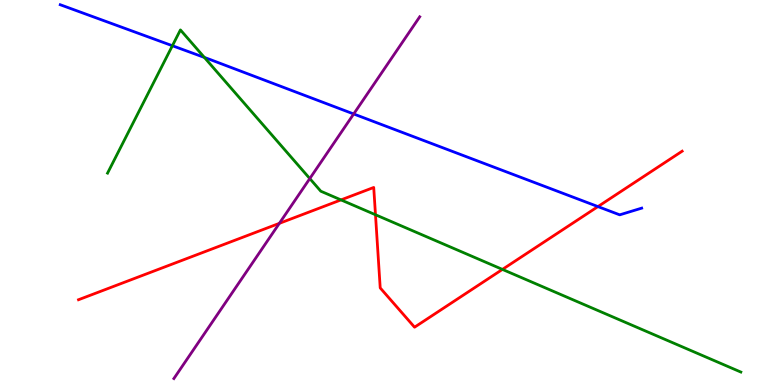[{'lines': ['blue', 'red'], 'intersections': [{'x': 7.72, 'y': 4.63}]}, {'lines': ['green', 'red'], 'intersections': [{'x': 4.4, 'y': 4.81}, {'x': 4.84, 'y': 4.42}, {'x': 6.48, 'y': 3.0}]}, {'lines': ['purple', 'red'], 'intersections': [{'x': 3.6, 'y': 4.2}]}, {'lines': ['blue', 'green'], 'intersections': [{'x': 2.22, 'y': 8.81}, {'x': 2.64, 'y': 8.51}]}, {'lines': ['blue', 'purple'], 'intersections': [{'x': 4.56, 'y': 7.04}]}, {'lines': ['green', 'purple'], 'intersections': [{'x': 4.0, 'y': 5.36}]}]